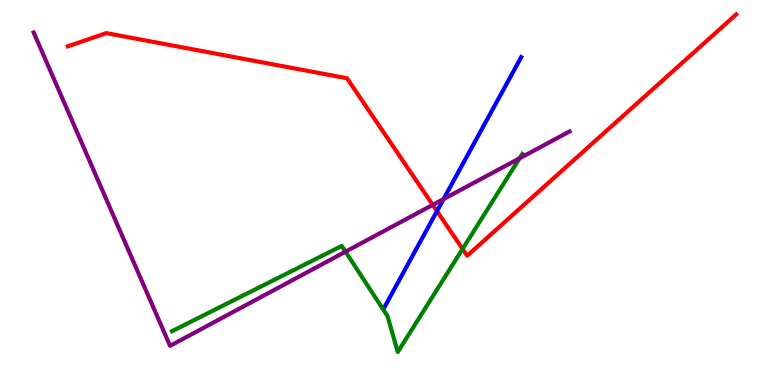[{'lines': ['blue', 'red'], 'intersections': [{'x': 5.64, 'y': 4.52}]}, {'lines': ['green', 'red'], 'intersections': [{'x': 5.97, 'y': 3.53}]}, {'lines': ['purple', 'red'], 'intersections': [{'x': 5.58, 'y': 4.68}]}, {'lines': ['blue', 'green'], 'intersections': []}, {'lines': ['blue', 'purple'], 'intersections': [{'x': 5.72, 'y': 4.83}]}, {'lines': ['green', 'purple'], 'intersections': [{'x': 4.46, 'y': 3.46}, {'x': 6.7, 'y': 5.89}]}]